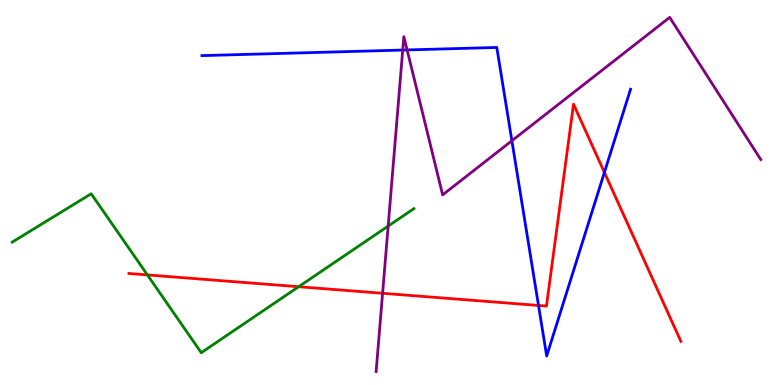[{'lines': ['blue', 'red'], 'intersections': [{'x': 6.95, 'y': 2.07}, {'x': 7.8, 'y': 5.52}]}, {'lines': ['green', 'red'], 'intersections': [{'x': 1.9, 'y': 2.86}, {'x': 3.85, 'y': 2.55}]}, {'lines': ['purple', 'red'], 'intersections': [{'x': 4.94, 'y': 2.38}]}, {'lines': ['blue', 'green'], 'intersections': []}, {'lines': ['blue', 'purple'], 'intersections': [{'x': 5.2, 'y': 8.7}, {'x': 5.25, 'y': 8.7}, {'x': 6.6, 'y': 6.34}]}, {'lines': ['green', 'purple'], 'intersections': [{'x': 5.01, 'y': 4.13}]}]